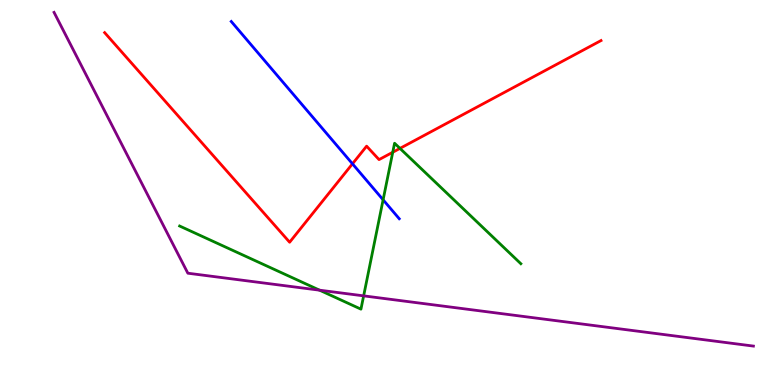[{'lines': ['blue', 'red'], 'intersections': [{'x': 4.55, 'y': 5.75}]}, {'lines': ['green', 'red'], 'intersections': [{'x': 5.07, 'y': 6.05}, {'x': 5.16, 'y': 6.15}]}, {'lines': ['purple', 'red'], 'intersections': []}, {'lines': ['blue', 'green'], 'intersections': [{'x': 4.94, 'y': 4.81}]}, {'lines': ['blue', 'purple'], 'intersections': []}, {'lines': ['green', 'purple'], 'intersections': [{'x': 4.12, 'y': 2.46}, {'x': 4.69, 'y': 2.32}]}]